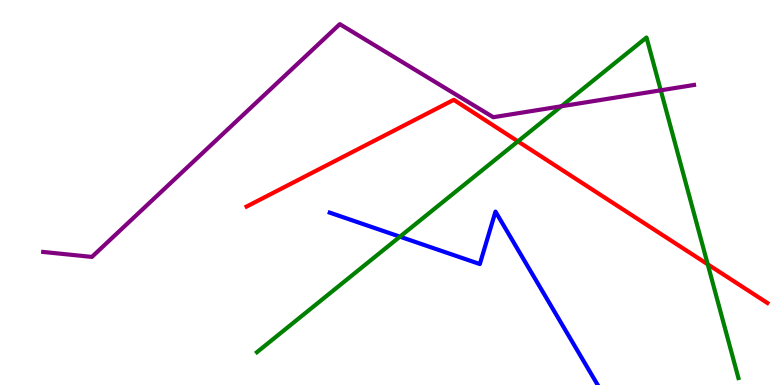[{'lines': ['blue', 'red'], 'intersections': []}, {'lines': ['green', 'red'], 'intersections': [{'x': 6.68, 'y': 6.33}, {'x': 9.13, 'y': 3.13}]}, {'lines': ['purple', 'red'], 'intersections': []}, {'lines': ['blue', 'green'], 'intersections': [{'x': 5.16, 'y': 3.85}]}, {'lines': ['blue', 'purple'], 'intersections': []}, {'lines': ['green', 'purple'], 'intersections': [{'x': 7.24, 'y': 7.24}, {'x': 8.53, 'y': 7.65}]}]